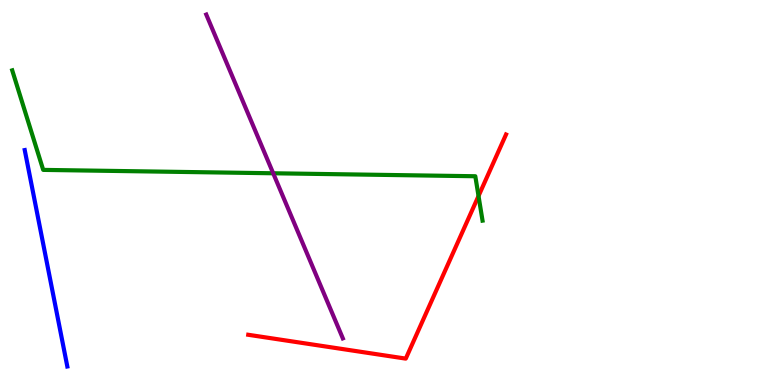[{'lines': ['blue', 'red'], 'intersections': []}, {'lines': ['green', 'red'], 'intersections': [{'x': 6.17, 'y': 4.91}]}, {'lines': ['purple', 'red'], 'intersections': []}, {'lines': ['blue', 'green'], 'intersections': []}, {'lines': ['blue', 'purple'], 'intersections': []}, {'lines': ['green', 'purple'], 'intersections': [{'x': 3.53, 'y': 5.5}]}]